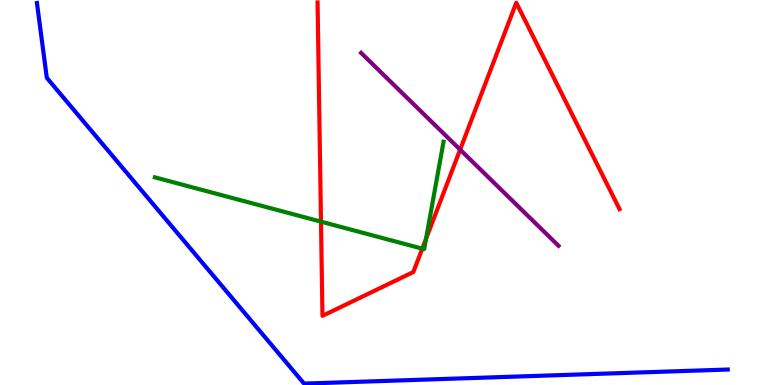[{'lines': ['blue', 'red'], 'intersections': []}, {'lines': ['green', 'red'], 'intersections': [{'x': 4.14, 'y': 4.24}, {'x': 5.45, 'y': 3.54}, {'x': 5.5, 'y': 3.8}]}, {'lines': ['purple', 'red'], 'intersections': [{'x': 5.94, 'y': 6.11}]}, {'lines': ['blue', 'green'], 'intersections': []}, {'lines': ['blue', 'purple'], 'intersections': []}, {'lines': ['green', 'purple'], 'intersections': []}]